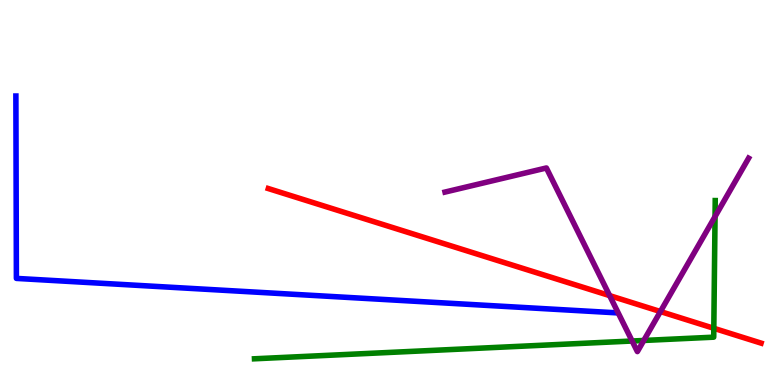[{'lines': ['blue', 'red'], 'intersections': []}, {'lines': ['green', 'red'], 'intersections': [{'x': 9.21, 'y': 1.47}]}, {'lines': ['purple', 'red'], 'intersections': [{'x': 7.87, 'y': 2.32}, {'x': 8.52, 'y': 1.91}]}, {'lines': ['blue', 'green'], 'intersections': []}, {'lines': ['blue', 'purple'], 'intersections': []}, {'lines': ['green', 'purple'], 'intersections': [{'x': 8.16, 'y': 1.14}, {'x': 8.31, 'y': 1.16}, {'x': 9.23, 'y': 4.37}]}]